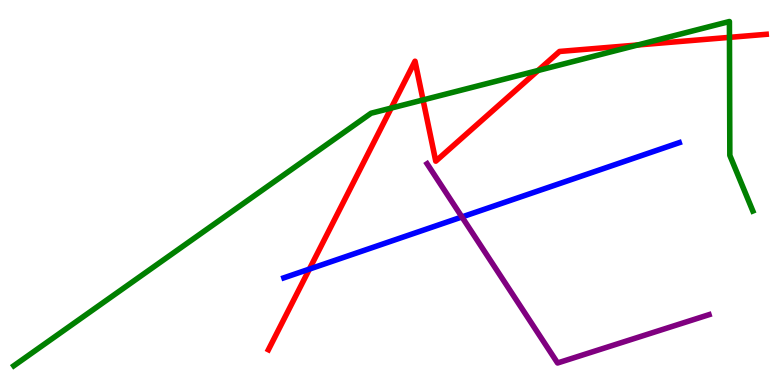[{'lines': ['blue', 'red'], 'intersections': [{'x': 3.99, 'y': 3.01}]}, {'lines': ['green', 'red'], 'intersections': [{'x': 5.05, 'y': 7.19}, {'x': 5.46, 'y': 7.4}, {'x': 6.94, 'y': 8.17}, {'x': 8.23, 'y': 8.83}, {'x': 9.41, 'y': 9.03}]}, {'lines': ['purple', 'red'], 'intersections': []}, {'lines': ['blue', 'green'], 'intersections': []}, {'lines': ['blue', 'purple'], 'intersections': [{'x': 5.96, 'y': 4.36}]}, {'lines': ['green', 'purple'], 'intersections': []}]